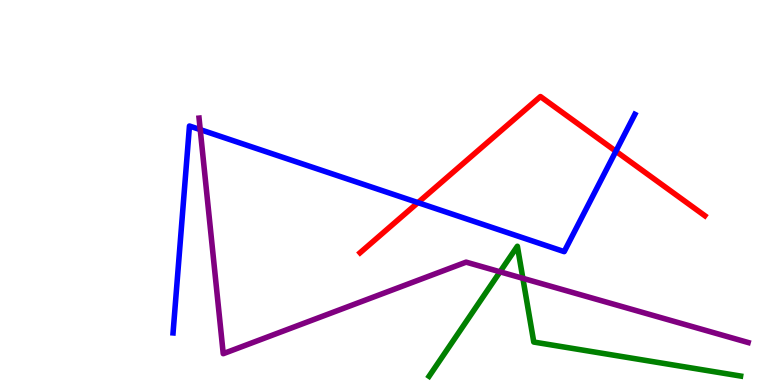[{'lines': ['blue', 'red'], 'intersections': [{'x': 5.39, 'y': 4.74}, {'x': 7.95, 'y': 6.07}]}, {'lines': ['green', 'red'], 'intersections': []}, {'lines': ['purple', 'red'], 'intersections': []}, {'lines': ['blue', 'green'], 'intersections': []}, {'lines': ['blue', 'purple'], 'intersections': [{'x': 2.58, 'y': 6.63}]}, {'lines': ['green', 'purple'], 'intersections': [{'x': 6.45, 'y': 2.94}, {'x': 6.75, 'y': 2.77}]}]